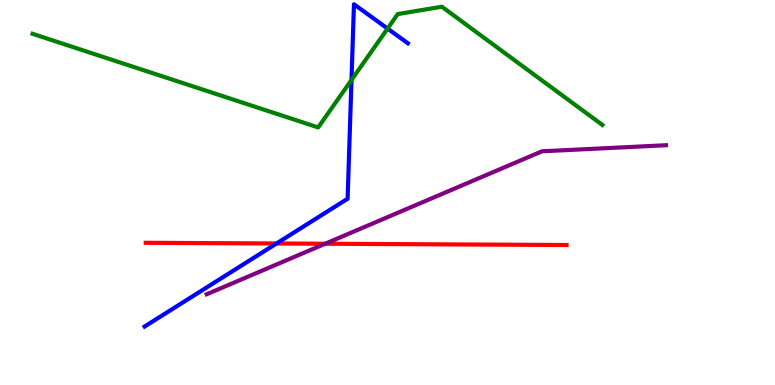[{'lines': ['blue', 'red'], 'intersections': [{'x': 3.57, 'y': 3.68}]}, {'lines': ['green', 'red'], 'intersections': []}, {'lines': ['purple', 'red'], 'intersections': [{'x': 4.2, 'y': 3.67}]}, {'lines': ['blue', 'green'], 'intersections': [{'x': 4.54, 'y': 7.92}, {'x': 5.0, 'y': 9.26}]}, {'lines': ['blue', 'purple'], 'intersections': []}, {'lines': ['green', 'purple'], 'intersections': []}]